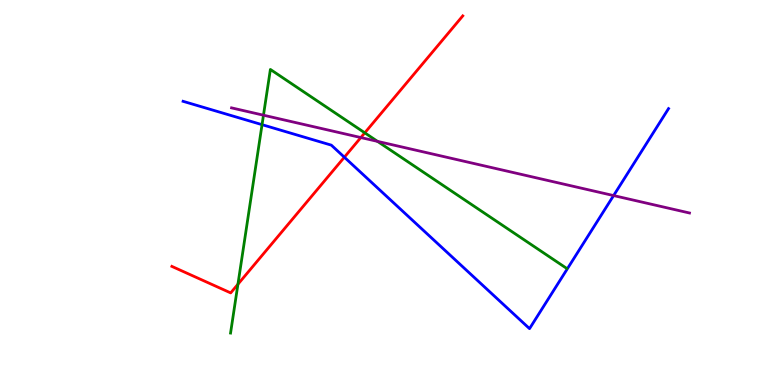[{'lines': ['blue', 'red'], 'intersections': [{'x': 4.44, 'y': 5.92}]}, {'lines': ['green', 'red'], 'intersections': [{'x': 3.07, 'y': 2.62}, {'x': 4.71, 'y': 6.55}]}, {'lines': ['purple', 'red'], 'intersections': [{'x': 4.66, 'y': 6.43}]}, {'lines': ['blue', 'green'], 'intersections': [{'x': 3.38, 'y': 6.76}]}, {'lines': ['blue', 'purple'], 'intersections': [{'x': 7.92, 'y': 4.92}]}, {'lines': ['green', 'purple'], 'intersections': [{'x': 3.4, 'y': 7.01}, {'x': 4.87, 'y': 6.33}]}]